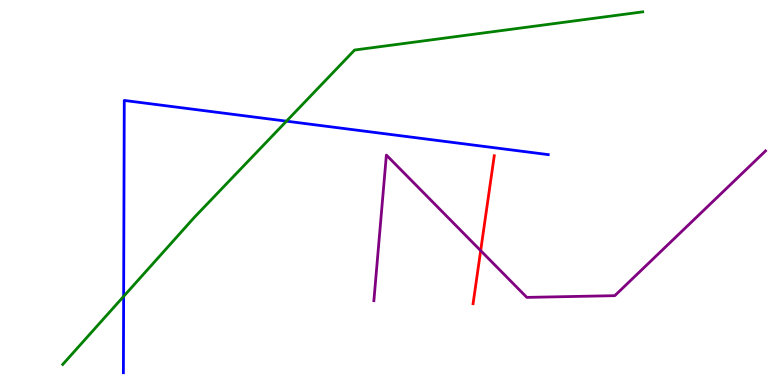[{'lines': ['blue', 'red'], 'intersections': []}, {'lines': ['green', 'red'], 'intersections': []}, {'lines': ['purple', 'red'], 'intersections': [{'x': 6.2, 'y': 3.49}]}, {'lines': ['blue', 'green'], 'intersections': [{'x': 1.6, 'y': 2.3}, {'x': 3.7, 'y': 6.85}]}, {'lines': ['blue', 'purple'], 'intersections': []}, {'lines': ['green', 'purple'], 'intersections': []}]